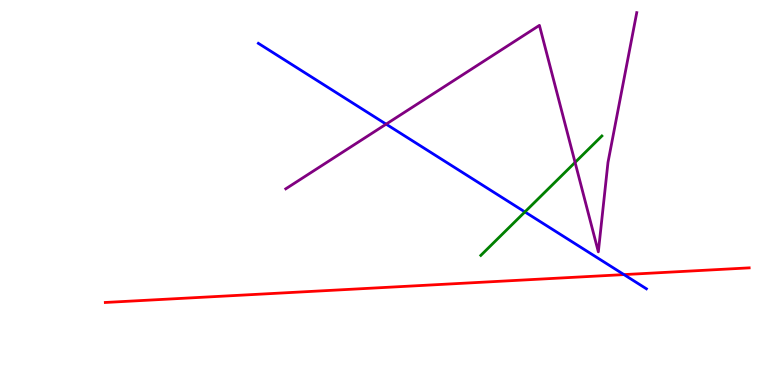[{'lines': ['blue', 'red'], 'intersections': [{'x': 8.05, 'y': 2.87}]}, {'lines': ['green', 'red'], 'intersections': []}, {'lines': ['purple', 'red'], 'intersections': []}, {'lines': ['blue', 'green'], 'intersections': [{'x': 6.77, 'y': 4.5}]}, {'lines': ['blue', 'purple'], 'intersections': [{'x': 4.98, 'y': 6.78}]}, {'lines': ['green', 'purple'], 'intersections': [{'x': 7.42, 'y': 5.78}]}]